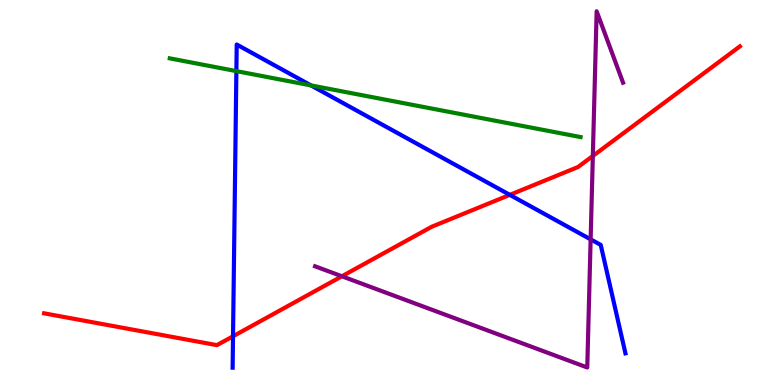[{'lines': ['blue', 'red'], 'intersections': [{'x': 3.01, 'y': 1.27}, {'x': 6.58, 'y': 4.94}]}, {'lines': ['green', 'red'], 'intersections': []}, {'lines': ['purple', 'red'], 'intersections': [{'x': 4.41, 'y': 2.82}, {'x': 7.65, 'y': 5.95}]}, {'lines': ['blue', 'green'], 'intersections': [{'x': 3.05, 'y': 8.15}, {'x': 4.01, 'y': 7.78}]}, {'lines': ['blue', 'purple'], 'intersections': [{'x': 7.62, 'y': 3.78}]}, {'lines': ['green', 'purple'], 'intersections': []}]